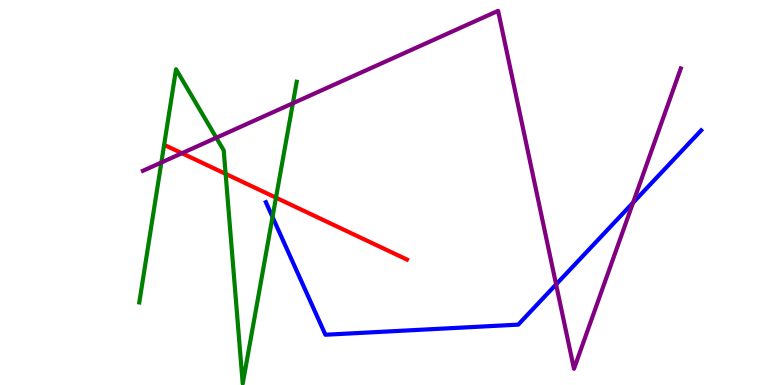[{'lines': ['blue', 'red'], 'intersections': []}, {'lines': ['green', 'red'], 'intersections': [{'x': 2.91, 'y': 5.48}, {'x': 3.56, 'y': 4.87}]}, {'lines': ['purple', 'red'], 'intersections': [{'x': 2.35, 'y': 6.02}]}, {'lines': ['blue', 'green'], 'intersections': [{'x': 3.52, 'y': 4.36}]}, {'lines': ['blue', 'purple'], 'intersections': [{'x': 7.18, 'y': 2.61}, {'x': 8.17, 'y': 4.74}]}, {'lines': ['green', 'purple'], 'intersections': [{'x': 2.08, 'y': 5.78}, {'x': 2.79, 'y': 6.42}, {'x': 3.78, 'y': 7.32}]}]